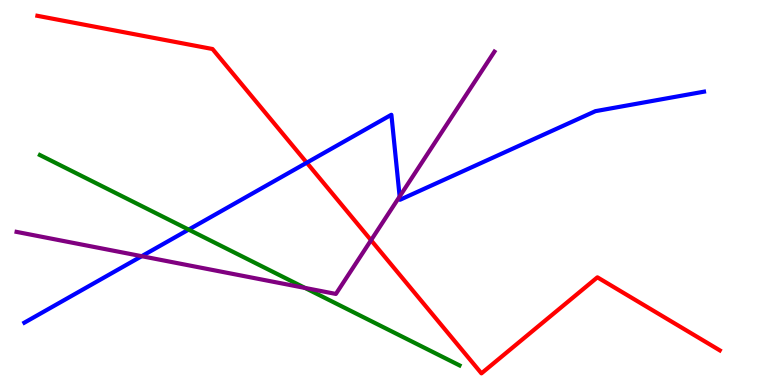[{'lines': ['blue', 'red'], 'intersections': [{'x': 3.96, 'y': 5.77}]}, {'lines': ['green', 'red'], 'intersections': []}, {'lines': ['purple', 'red'], 'intersections': [{'x': 4.79, 'y': 3.76}]}, {'lines': ['blue', 'green'], 'intersections': [{'x': 2.43, 'y': 4.04}]}, {'lines': ['blue', 'purple'], 'intersections': [{'x': 1.83, 'y': 3.35}, {'x': 5.16, 'y': 4.9}]}, {'lines': ['green', 'purple'], 'intersections': [{'x': 3.94, 'y': 2.52}]}]